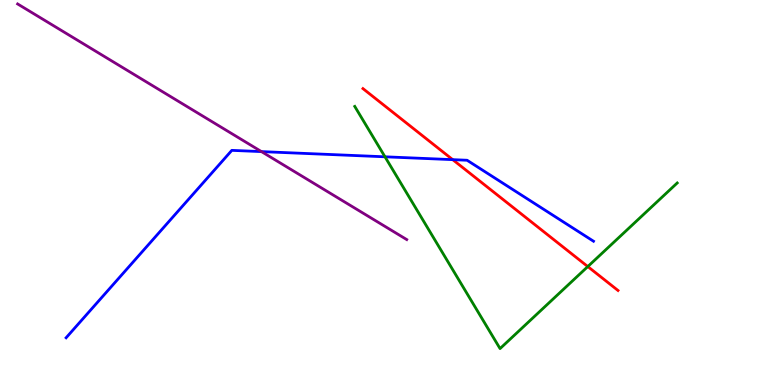[{'lines': ['blue', 'red'], 'intersections': [{'x': 5.84, 'y': 5.85}]}, {'lines': ['green', 'red'], 'intersections': [{'x': 7.58, 'y': 3.08}]}, {'lines': ['purple', 'red'], 'intersections': []}, {'lines': ['blue', 'green'], 'intersections': [{'x': 4.97, 'y': 5.93}]}, {'lines': ['blue', 'purple'], 'intersections': [{'x': 3.37, 'y': 6.06}]}, {'lines': ['green', 'purple'], 'intersections': []}]